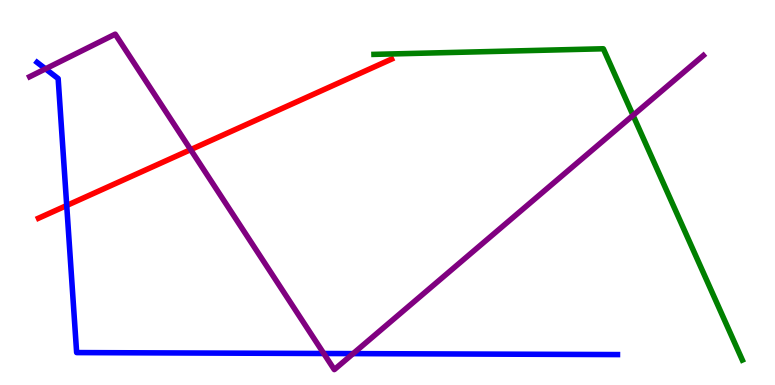[{'lines': ['blue', 'red'], 'intersections': [{'x': 0.861, 'y': 4.66}]}, {'lines': ['green', 'red'], 'intersections': []}, {'lines': ['purple', 'red'], 'intersections': [{'x': 2.46, 'y': 6.11}]}, {'lines': ['blue', 'green'], 'intersections': []}, {'lines': ['blue', 'purple'], 'intersections': [{'x': 0.587, 'y': 8.21}, {'x': 4.18, 'y': 0.818}, {'x': 4.56, 'y': 0.815}]}, {'lines': ['green', 'purple'], 'intersections': [{'x': 8.17, 'y': 7.0}]}]